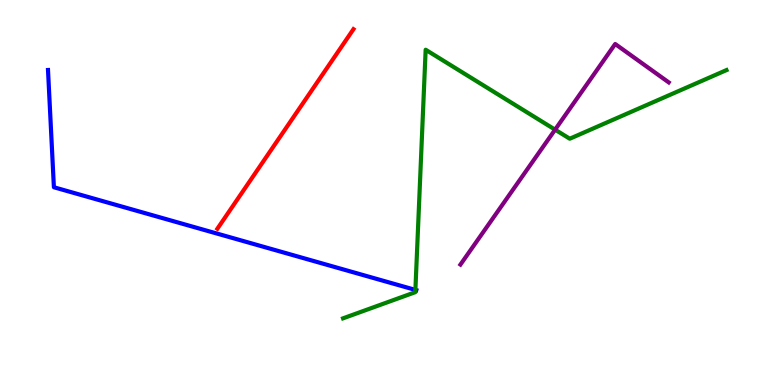[{'lines': ['blue', 'red'], 'intersections': []}, {'lines': ['green', 'red'], 'intersections': []}, {'lines': ['purple', 'red'], 'intersections': []}, {'lines': ['blue', 'green'], 'intersections': [{'x': 5.36, 'y': 2.47}]}, {'lines': ['blue', 'purple'], 'intersections': []}, {'lines': ['green', 'purple'], 'intersections': [{'x': 7.16, 'y': 6.63}]}]